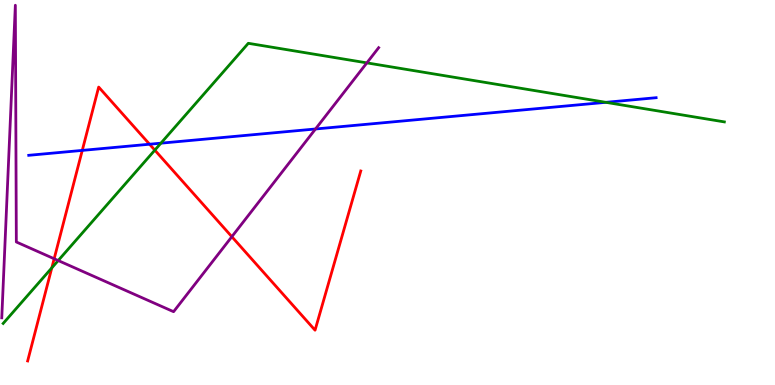[{'lines': ['blue', 'red'], 'intersections': [{'x': 1.06, 'y': 6.09}, {'x': 1.93, 'y': 6.25}]}, {'lines': ['green', 'red'], 'intersections': [{'x': 0.668, 'y': 3.04}, {'x': 2.0, 'y': 6.1}]}, {'lines': ['purple', 'red'], 'intersections': [{'x': 0.699, 'y': 3.28}, {'x': 2.99, 'y': 3.85}]}, {'lines': ['blue', 'green'], 'intersections': [{'x': 2.08, 'y': 6.28}, {'x': 7.82, 'y': 7.34}]}, {'lines': ['blue', 'purple'], 'intersections': [{'x': 4.07, 'y': 6.65}]}, {'lines': ['green', 'purple'], 'intersections': [{'x': 0.751, 'y': 3.23}, {'x': 4.73, 'y': 8.37}]}]